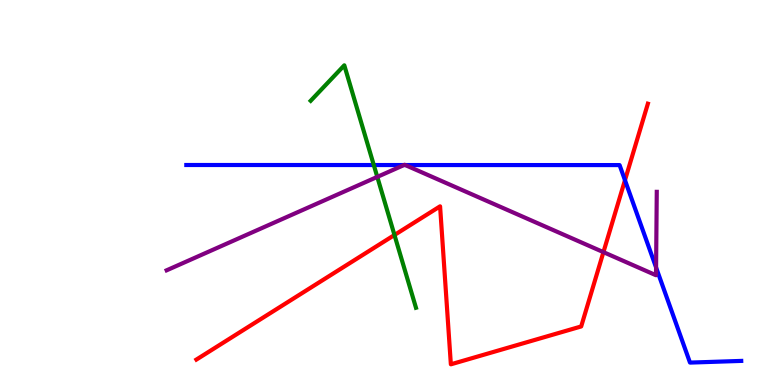[{'lines': ['blue', 'red'], 'intersections': [{'x': 8.06, 'y': 5.32}]}, {'lines': ['green', 'red'], 'intersections': [{'x': 5.09, 'y': 3.9}]}, {'lines': ['purple', 'red'], 'intersections': [{'x': 7.79, 'y': 3.45}]}, {'lines': ['blue', 'green'], 'intersections': [{'x': 4.82, 'y': 5.71}]}, {'lines': ['blue', 'purple'], 'intersections': [{'x': 5.21, 'y': 5.71}, {'x': 5.23, 'y': 5.71}, {'x': 8.47, 'y': 3.05}]}, {'lines': ['green', 'purple'], 'intersections': [{'x': 4.87, 'y': 5.41}]}]